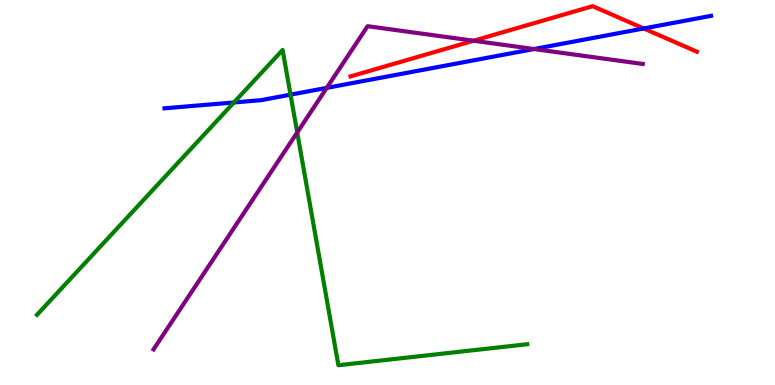[{'lines': ['blue', 'red'], 'intersections': [{'x': 8.31, 'y': 9.26}]}, {'lines': ['green', 'red'], 'intersections': []}, {'lines': ['purple', 'red'], 'intersections': [{'x': 6.11, 'y': 8.94}]}, {'lines': ['blue', 'green'], 'intersections': [{'x': 3.02, 'y': 7.34}, {'x': 3.75, 'y': 7.54}]}, {'lines': ['blue', 'purple'], 'intersections': [{'x': 4.22, 'y': 7.72}, {'x': 6.89, 'y': 8.73}]}, {'lines': ['green', 'purple'], 'intersections': [{'x': 3.83, 'y': 6.56}]}]